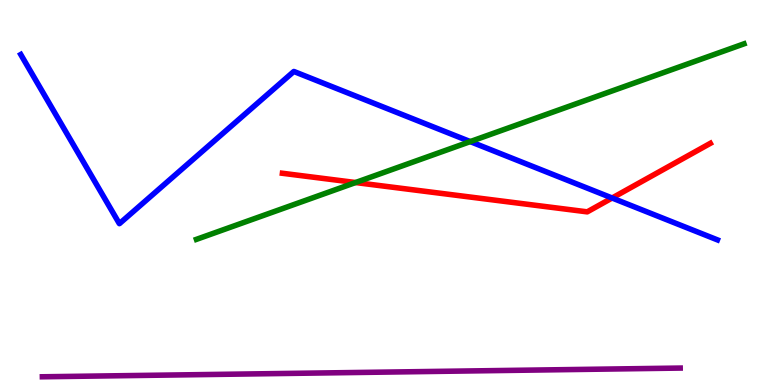[{'lines': ['blue', 'red'], 'intersections': [{'x': 7.9, 'y': 4.86}]}, {'lines': ['green', 'red'], 'intersections': [{'x': 4.59, 'y': 5.26}]}, {'lines': ['purple', 'red'], 'intersections': []}, {'lines': ['blue', 'green'], 'intersections': [{'x': 6.07, 'y': 6.32}]}, {'lines': ['blue', 'purple'], 'intersections': []}, {'lines': ['green', 'purple'], 'intersections': []}]